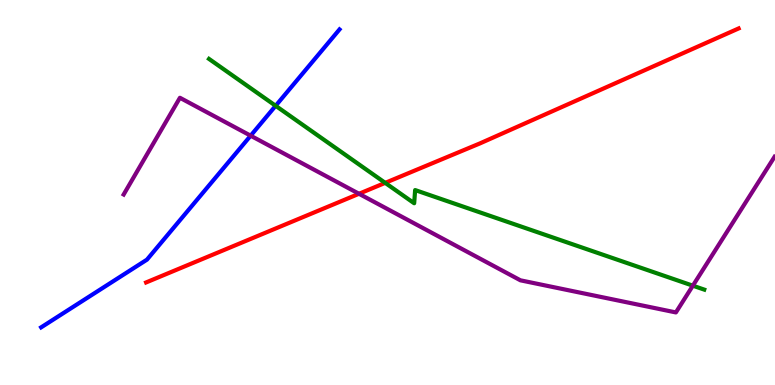[{'lines': ['blue', 'red'], 'intersections': []}, {'lines': ['green', 'red'], 'intersections': [{'x': 4.97, 'y': 5.25}]}, {'lines': ['purple', 'red'], 'intersections': [{'x': 4.63, 'y': 4.97}]}, {'lines': ['blue', 'green'], 'intersections': [{'x': 3.56, 'y': 7.25}]}, {'lines': ['blue', 'purple'], 'intersections': [{'x': 3.23, 'y': 6.48}]}, {'lines': ['green', 'purple'], 'intersections': [{'x': 8.94, 'y': 2.58}]}]